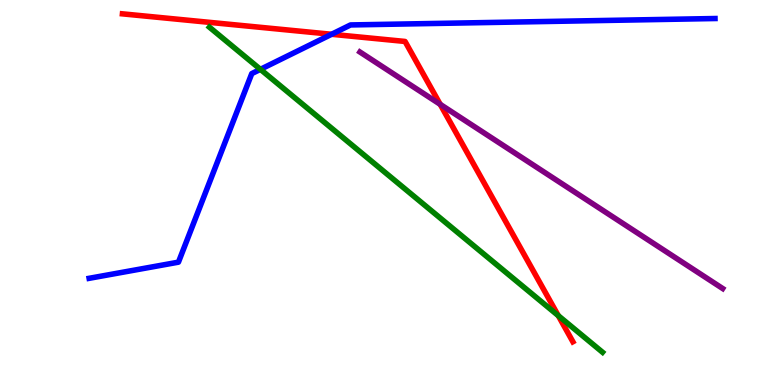[{'lines': ['blue', 'red'], 'intersections': [{'x': 4.28, 'y': 9.11}]}, {'lines': ['green', 'red'], 'intersections': [{'x': 7.2, 'y': 1.8}]}, {'lines': ['purple', 'red'], 'intersections': [{'x': 5.68, 'y': 7.29}]}, {'lines': ['blue', 'green'], 'intersections': [{'x': 3.36, 'y': 8.2}]}, {'lines': ['blue', 'purple'], 'intersections': []}, {'lines': ['green', 'purple'], 'intersections': []}]